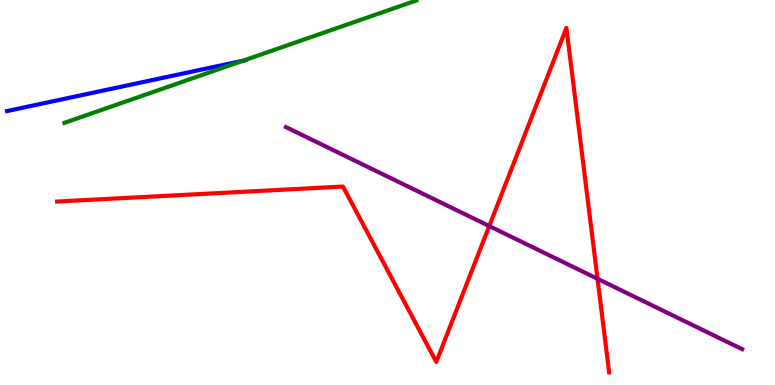[{'lines': ['blue', 'red'], 'intersections': []}, {'lines': ['green', 'red'], 'intersections': []}, {'lines': ['purple', 'red'], 'intersections': [{'x': 6.31, 'y': 4.13}, {'x': 7.71, 'y': 2.76}]}, {'lines': ['blue', 'green'], 'intersections': [{'x': 3.14, 'y': 8.42}]}, {'lines': ['blue', 'purple'], 'intersections': []}, {'lines': ['green', 'purple'], 'intersections': []}]